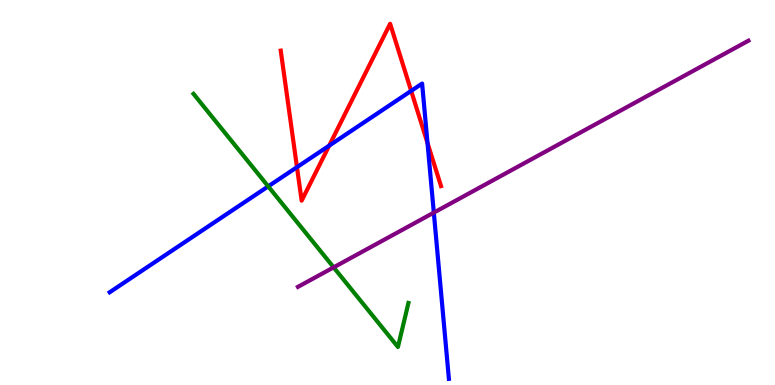[{'lines': ['blue', 'red'], 'intersections': [{'x': 3.83, 'y': 5.66}, {'x': 4.25, 'y': 6.22}, {'x': 5.31, 'y': 7.64}, {'x': 5.52, 'y': 6.29}]}, {'lines': ['green', 'red'], 'intersections': []}, {'lines': ['purple', 'red'], 'intersections': []}, {'lines': ['blue', 'green'], 'intersections': [{'x': 3.46, 'y': 5.16}]}, {'lines': ['blue', 'purple'], 'intersections': [{'x': 5.6, 'y': 4.48}]}, {'lines': ['green', 'purple'], 'intersections': [{'x': 4.3, 'y': 3.06}]}]